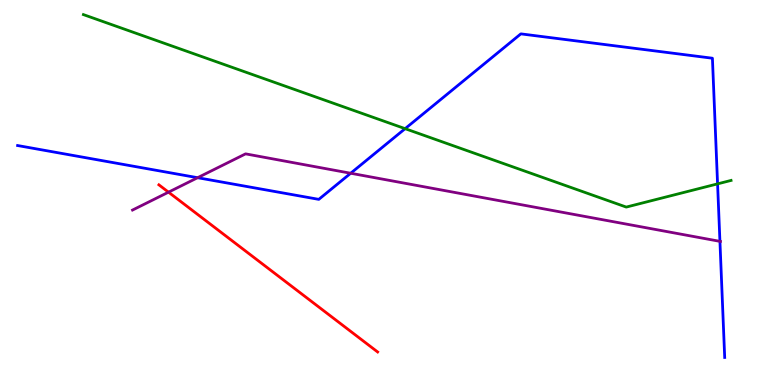[{'lines': ['blue', 'red'], 'intersections': []}, {'lines': ['green', 'red'], 'intersections': []}, {'lines': ['purple', 'red'], 'intersections': [{'x': 2.17, 'y': 5.01}]}, {'lines': ['blue', 'green'], 'intersections': [{'x': 5.23, 'y': 6.66}, {'x': 9.26, 'y': 5.22}]}, {'lines': ['blue', 'purple'], 'intersections': [{'x': 2.55, 'y': 5.38}, {'x': 4.52, 'y': 5.5}, {'x': 9.29, 'y': 3.73}]}, {'lines': ['green', 'purple'], 'intersections': []}]